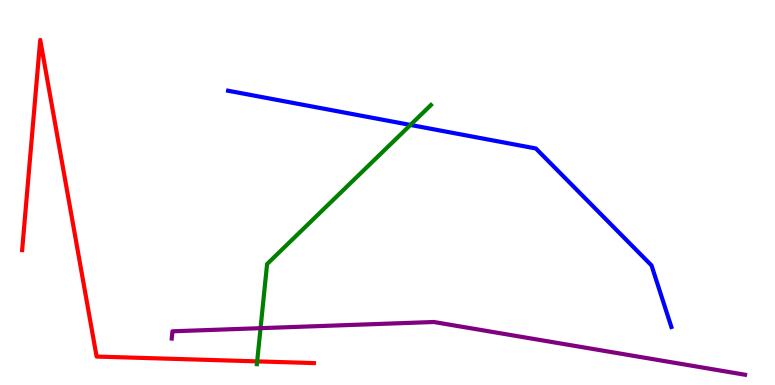[{'lines': ['blue', 'red'], 'intersections': []}, {'lines': ['green', 'red'], 'intersections': [{'x': 3.32, 'y': 0.614}]}, {'lines': ['purple', 'red'], 'intersections': []}, {'lines': ['blue', 'green'], 'intersections': [{'x': 5.3, 'y': 6.75}]}, {'lines': ['blue', 'purple'], 'intersections': []}, {'lines': ['green', 'purple'], 'intersections': [{'x': 3.36, 'y': 1.48}]}]